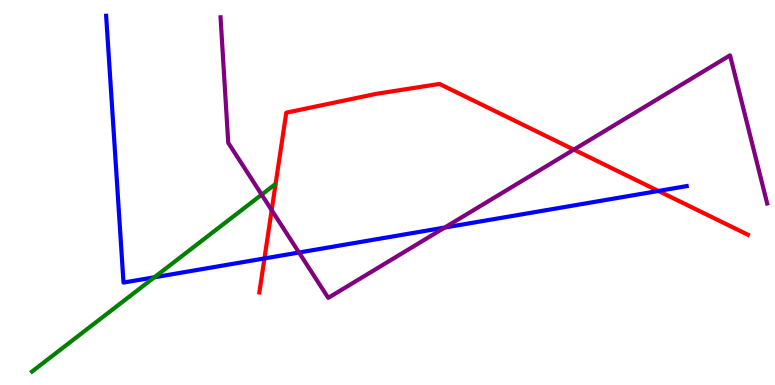[{'lines': ['blue', 'red'], 'intersections': [{'x': 3.41, 'y': 3.29}, {'x': 8.5, 'y': 5.04}]}, {'lines': ['green', 'red'], 'intersections': []}, {'lines': ['purple', 'red'], 'intersections': [{'x': 3.51, 'y': 4.54}, {'x': 7.4, 'y': 6.11}]}, {'lines': ['blue', 'green'], 'intersections': [{'x': 1.99, 'y': 2.8}]}, {'lines': ['blue', 'purple'], 'intersections': [{'x': 3.86, 'y': 3.44}, {'x': 5.74, 'y': 4.09}]}, {'lines': ['green', 'purple'], 'intersections': [{'x': 3.38, 'y': 4.94}]}]